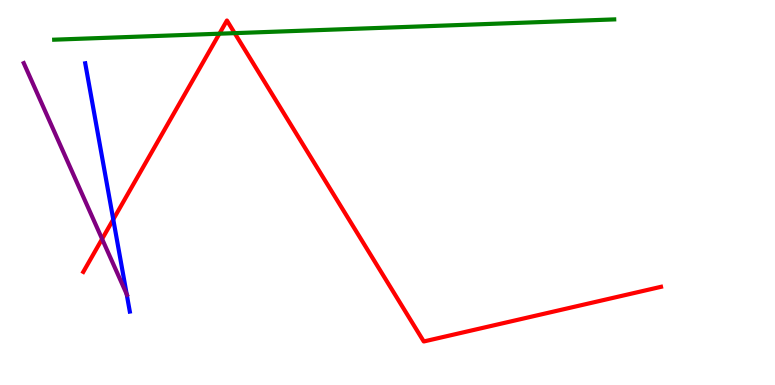[{'lines': ['blue', 'red'], 'intersections': [{'x': 1.46, 'y': 4.3}]}, {'lines': ['green', 'red'], 'intersections': [{'x': 2.83, 'y': 9.12}, {'x': 3.03, 'y': 9.14}]}, {'lines': ['purple', 'red'], 'intersections': [{'x': 1.32, 'y': 3.79}]}, {'lines': ['blue', 'green'], 'intersections': []}, {'lines': ['blue', 'purple'], 'intersections': [{'x': 1.63, 'y': 2.36}]}, {'lines': ['green', 'purple'], 'intersections': []}]